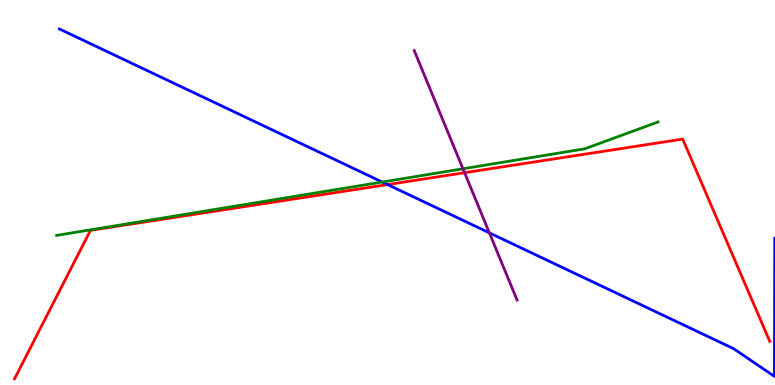[{'lines': ['blue', 'red'], 'intersections': [{'x': 5.0, 'y': 5.21}]}, {'lines': ['green', 'red'], 'intersections': []}, {'lines': ['purple', 'red'], 'intersections': [{'x': 5.99, 'y': 5.51}]}, {'lines': ['blue', 'green'], 'intersections': [{'x': 4.93, 'y': 5.27}]}, {'lines': ['blue', 'purple'], 'intersections': [{'x': 6.31, 'y': 3.95}]}, {'lines': ['green', 'purple'], 'intersections': [{'x': 5.97, 'y': 5.62}]}]